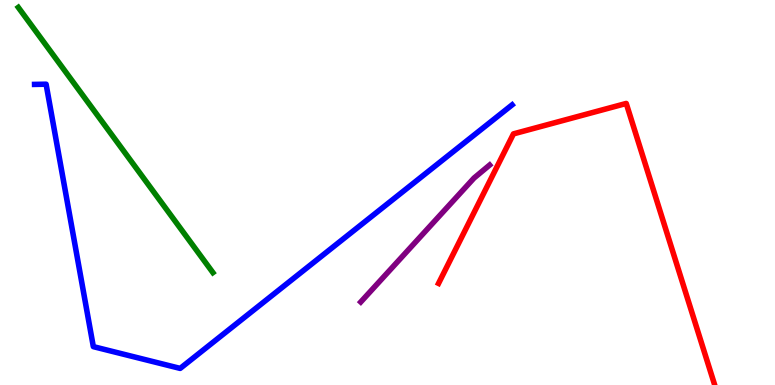[{'lines': ['blue', 'red'], 'intersections': []}, {'lines': ['green', 'red'], 'intersections': []}, {'lines': ['purple', 'red'], 'intersections': []}, {'lines': ['blue', 'green'], 'intersections': []}, {'lines': ['blue', 'purple'], 'intersections': []}, {'lines': ['green', 'purple'], 'intersections': []}]